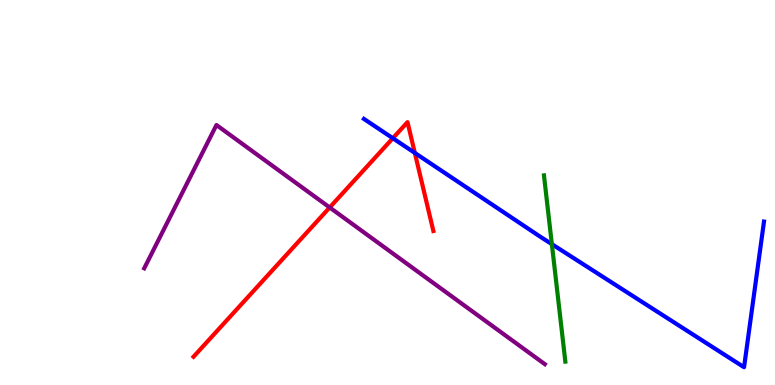[{'lines': ['blue', 'red'], 'intersections': [{'x': 5.07, 'y': 6.41}, {'x': 5.35, 'y': 6.03}]}, {'lines': ['green', 'red'], 'intersections': []}, {'lines': ['purple', 'red'], 'intersections': [{'x': 4.25, 'y': 4.61}]}, {'lines': ['blue', 'green'], 'intersections': [{'x': 7.12, 'y': 3.66}]}, {'lines': ['blue', 'purple'], 'intersections': []}, {'lines': ['green', 'purple'], 'intersections': []}]